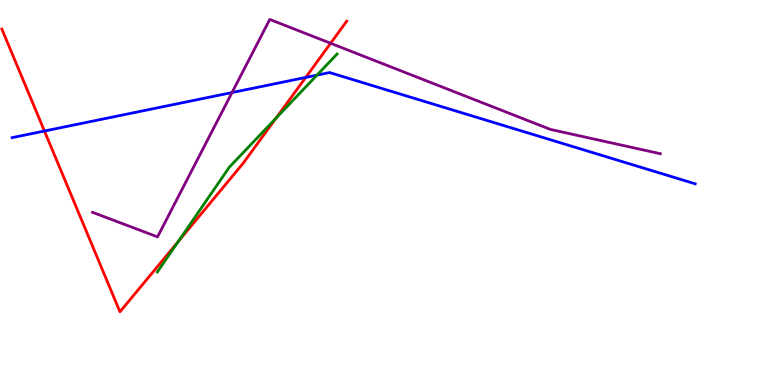[{'lines': ['blue', 'red'], 'intersections': [{'x': 0.573, 'y': 6.6}, {'x': 3.94, 'y': 7.99}]}, {'lines': ['green', 'red'], 'intersections': [{'x': 2.3, 'y': 3.73}, {'x': 3.56, 'y': 6.93}]}, {'lines': ['purple', 'red'], 'intersections': [{'x': 4.27, 'y': 8.88}]}, {'lines': ['blue', 'green'], 'intersections': [{'x': 4.09, 'y': 8.05}]}, {'lines': ['blue', 'purple'], 'intersections': [{'x': 2.99, 'y': 7.6}]}, {'lines': ['green', 'purple'], 'intersections': []}]